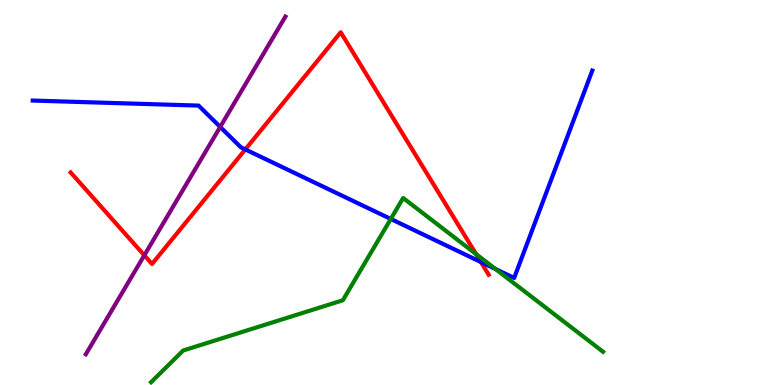[{'lines': ['blue', 'red'], 'intersections': [{'x': 3.17, 'y': 6.12}, {'x': 6.21, 'y': 3.19}]}, {'lines': ['green', 'red'], 'intersections': [{'x': 6.14, 'y': 3.4}]}, {'lines': ['purple', 'red'], 'intersections': [{'x': 1.86, 'y': 3.37}]}, {'lines': ['blue', 'green'], 'intersections': [{'x': 5.04, 'y': 4.31}, {'x': 6.39, 'y': 3.01}]}, {'lines': ['blue', 'purple'], 'intersections': [{'x': 2.84, 'y': 6.7}]}, {'lines': ['green', 'purple'], 'intersections': []}]